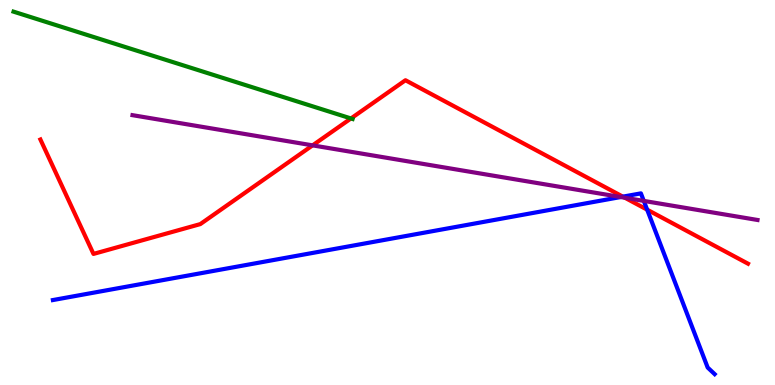[{'lines': ['blue', 'red'], 'intersections': [{'x': 8.04, 'y': 4.89}, {'x': 8.35, 'y': 4.55}]}, {'lines': ['green', 'red'], 'intersections': [{'x': 4.53, 'y': 6.92}]}, {'lines': ['purple', 'red'], 'intersections': [{'x': 4.03, 'y': 6.22}, {'x': 8.06, 'y': 4.86}]}, {'lines': ['blue', 'green'], 'intersections': []}, {'lines': ['blue', 'purple'], 'intersections': [{'x': 8.01, 'y': 4.88}, {'x': 8.31, 'y': 4.78}]}, {'lines': ['green', 'purple'], 'intersections': []}]